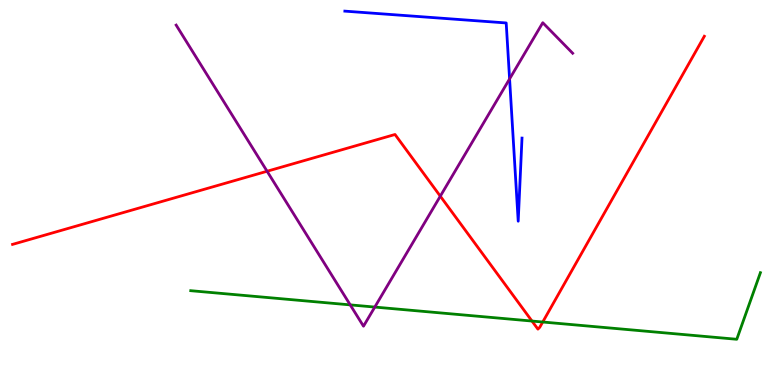[{'lines': ['blue', 'red'], 'intersections': []}, {'lines': ['green', 'red'], 'intersections': [{'x': 6.86, 'y': 1.66}, {'x': 7.0, 'y': 1.64}]}, {'lines': ['purple', 'red'], 'intersections': [{'x': 3.45, 'y': 5.55}, {'x': 5.68, 'y': 4.9}]}, {'lines': ['blue', 'green'], 'intersections': []}, {'lines': ['blue', 'purple'], 'intersections': [{'x': 6.58, 'y': 7.95}]}, {'lines': ['green', 'purple'], 'intersections': [{'x': 4.52, 'y': 2.08}, {'x': 4.84, 'y': 2.02}]}]